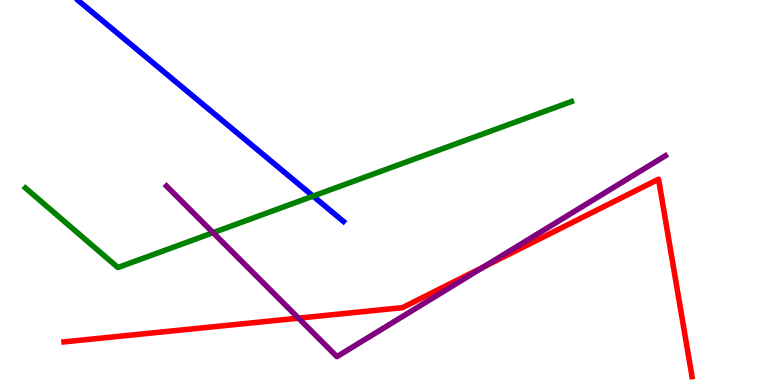[{'lines': ['blue', 'red'], 'intersections': []}, {'lines': ['green', 'red'], 'intersections': []}, {'lines': ['purple', 'red'], 'intersections': [{'x': 3.85, 'y': 1.74}, {'x': 6.24, 'y': 3.06}]}, {'lines': ['blue', 'green'], 'intersections': [{'x': 4.04, 'y': 4.91}]}, {'lines': ['blue', 'purple'], 'intersections': []}, {'lines': ['green', 'purple'], 'intersections': [{'x': 2.75, 'y': 3.96}]}]